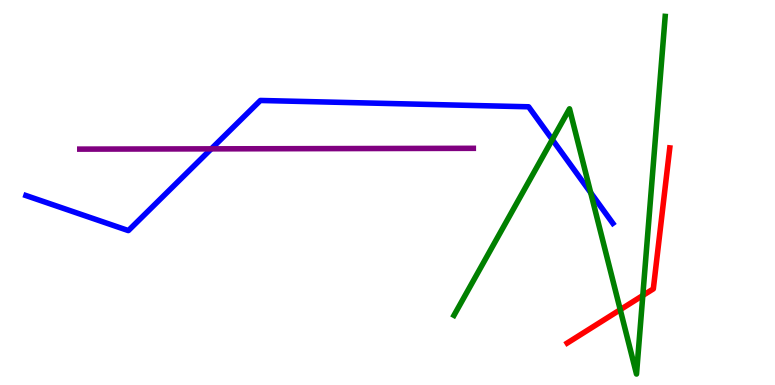[{'lines': ['blue', 'red'], 'intersections': []}, {'lines': ['green', 'red'], 'intersections': [{'x': 8.0, 'y': 1.96}, {'x': 8.29, 'y': 2.32}]}, {'lines': ['purple', 'red'], 'intersections': []}, {'lines': ['blue', 'green'], 'intersections': [{'x': 7.13, 'y': 6.37}, {'x': 7.62, 'y': 5.0}]}, {'lines': ['blue', 'purple'], 'intersections': [{'x': 2.73, 'y': 6.13}]}, {'lines': ['green', 'purple'], 'intersections': []}]